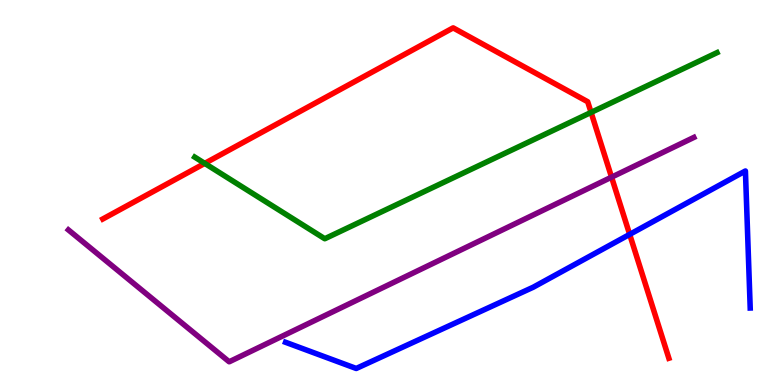[{'lines': ['blue', 'red'], 'intersections': [{'x': 8.12, 'y': 3.91}]}, {'lines': ['green', 'red'], 'intersections': [{'x': 2.64, 'y': 5.76}, {'x': 7.63, 'y': 7.08}]}, {'lines': ['purple', 'red'], 'intersections': [{'x': 7.89, 'y': 5.4}]}, {'lines': ['blue', 'green'], 'intersections': []}, {'lines': ['blue', 'purple'], 'intersections': []}, {'lines': ['green', 'purple'], 'intersections': []}]